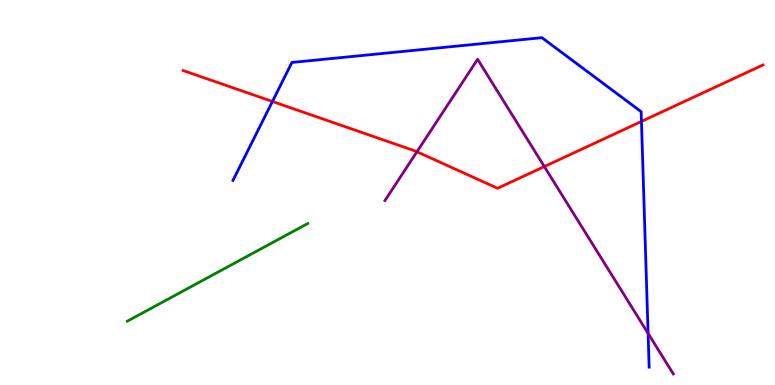[{'lines': ['blue', 'red'], 'intersections': [{'x': 3.52, 'y': 7.36}, {'x': 8.28, 'y': 6.85}]}, {'lines': ['green', 'red'], 'intersections': []}, {'lines': ['purple', 'red'], 'intersections': [{'x': 5.38, 'y': 6.06}, {'x': 7.02, 'y': 5.67}]}, {'lines': ['blue', 'green'], 'intersections': []}, {'lines': ['blue', 'purple'], 'intersections': [{'x': 8.36, 'y': 1.34}]}, {'lines': ['green', 'purple'], 'intersections': []}]